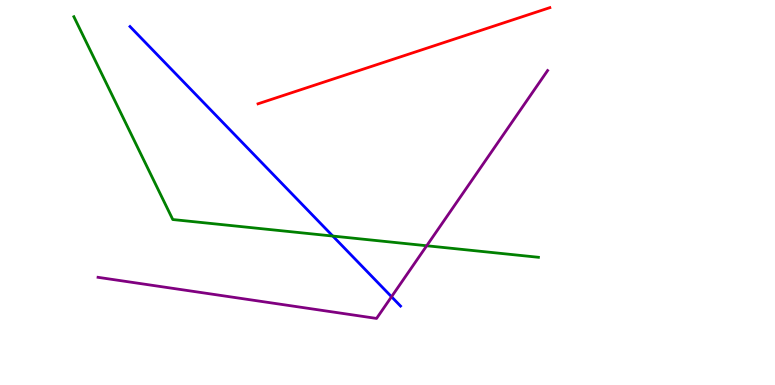[{'lines': ['blue', 'red'], 'intersections': []}, {'lines': ['green', 'red'], 'intersections': []}, {'lines': ['purple', 'red'], 'intersections': []}, {'lines': ['blue', 'green'], 'intersections': [{'x': 4.29, 'y': 3.87}]}, {'lines': ['blue', 'purple'], 'intersections': [{'x': 5.05, 'y': 2.29}]}, {'lines': ['green', 'purple'], 'intersections': [{'x': 5.51, 'y': 3.62}]}]